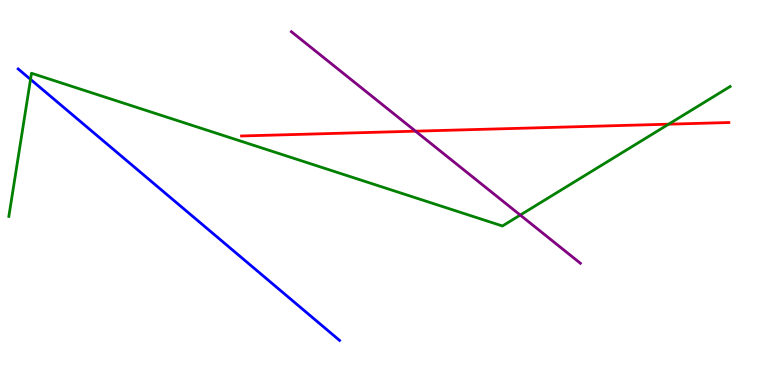[{'lines': ['blue', 'red'], 'intersections': []}, {'lines': ['green', 'red'], 'intersections': [{'x': 8.63, 'y': 6.77}]}, {'lines': ['purple', 'red'], 'intersections': [{'x': 5.36, 'y': 6.59}]}, {'lines': ['blue', 'green'], 'intersections': [{'x': 0.394, 'y': 7.94}]}, {'lines': ['blue', 'purple'], 'intersections': []}, {'lines': ['green', 'purple'], 'intersections': [{'x': 6.71, 'y': 4.41}]}]